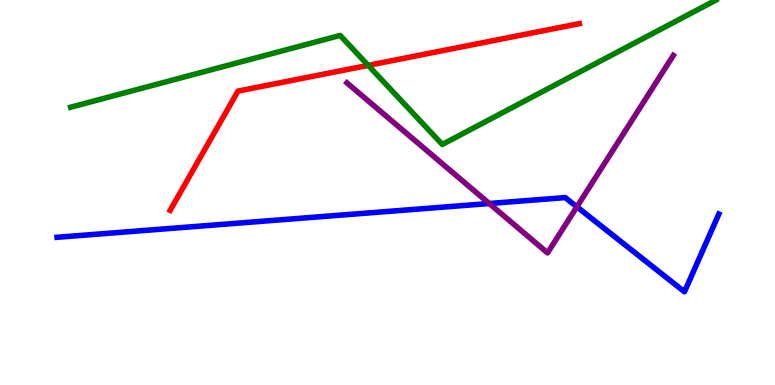[{'lines': ['blue', 'red'], 'intersections': []}, {'lines': ['green', 'red'], 'intersections': [{'x': 4.75, 'y': 8.3}]}, {'lines': ['purple', 'red'], 'intersections': []}, {'lines': ['blue', 'green'], 'intersections': []}, {'lines': ['blue', 'purple'], 'intersections': [{'x': 6.31, 'y': 4.71}, {'x': 7.44, 'y': 4.63}]}, {'lines': ['green', 'purple'], 'intersections': []}]